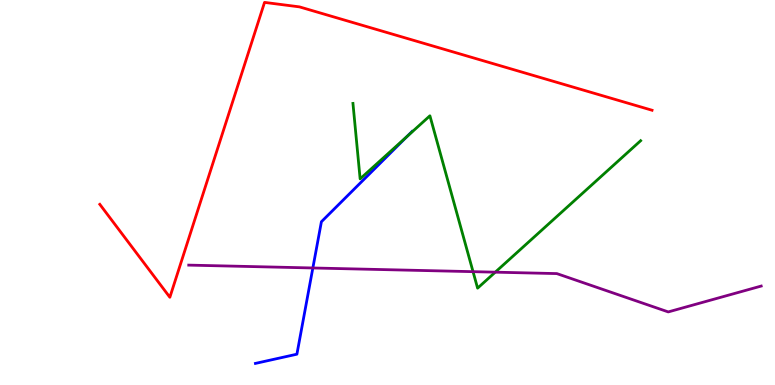[{'lines': ['blue', 'red'], 'intersections': []}, {'lines': ['green', 'red'], 'intersections': []}, {'lines': ['purple', 'red'], 'intersections': []}, {'lines': ['blue', 'green'], 'intersections': [{'x': 5.25, 'y': 6.46}]}, {'lines': ['blue', 'purple'], 'intersections': [{'x': 4.04, 'y': 3.04}]}, {'lines': ['green', 'purple'], 'intersections': [{'x': 6.1, 'y': 2.94}, {'x': 6.39, 'y': 2.93}]}]